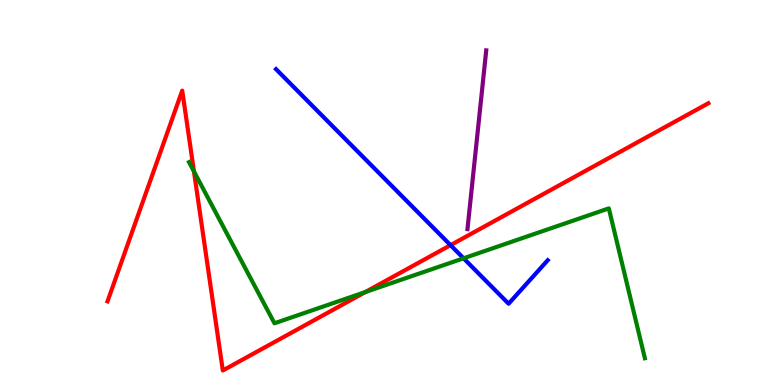[{'lines': ['blue', 'red'], 'intersections': [{'x': 5.81, 'y': 3.63}]}, {'lines': ['green', 'red'], 'intersections': [{'x': 2.5, 'y': 5.55}, {'x': 4.71, 'y': 2.41}]}, {'lines': ['purple', 'red'], 'intersections': []}, {'lines': ['blue', 'green'], 'intersections': [{'x': 5.98, 'y': 3.29}]}, {'lines': ['blue', 'purple'], 'intersections': []}, {'lines': ['green', 'purple'], 'intersections': []}]